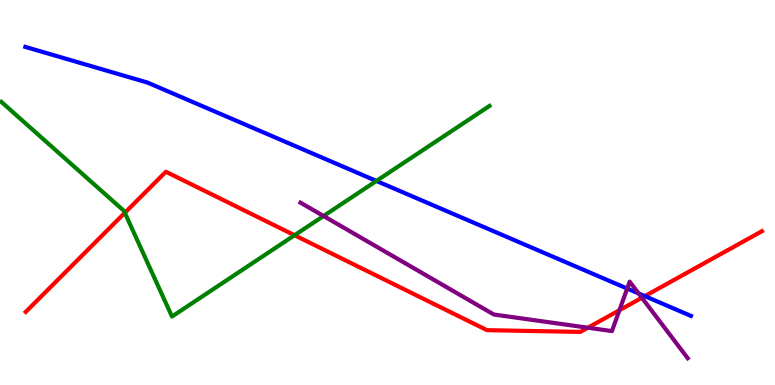[{'lines': ['blue', 'red'], 'intersections': [{'x': 8.32, 'y': 2.31}]}, {'lines': ['green', 'red'], 'intersections': [{'x': 1.61, 'y': 4.47}, {'x': 3.8, 'y': 3.89}]}, {'lines': ['purple', 'red'], 'intersections': [{'x': 7.59, 'y': 1.49}, {'x': 7.99, 'y': 1.94}, {'x': 8.28, 'y': 2.27}]}, {'lines': ['blue', 'green'], 'intersections': [{'x': 4.86, 'y': 5.3}]}, {'lines': ['blue', 'purple'], 'intersections': [{'x': 8.09, 'y': 2.51}, {'x': 8.24, 'y': 2.38}]}, {'lines': ['green', 'purple'], 'intersections': [{'x': 4.17, 'y': 4.39}]}]